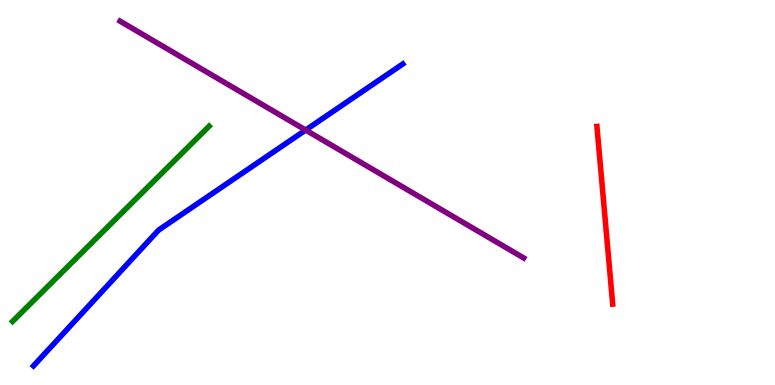[{'lines': ['blue', 'red'], 'intersections': []}, {'lines': ['green', 'red'], 'intersections': []}, {'lines': ['purple', 'red'], 'intersections': []}, {'lines': ['blue', 'green'], 'intersections': []}, {'lines': ['blue', 'purple'], 'intersections': [{'x': 3.94, 'y': 6.62}]}, {'lines': ['green', 'purple'], 'intersections': []}]